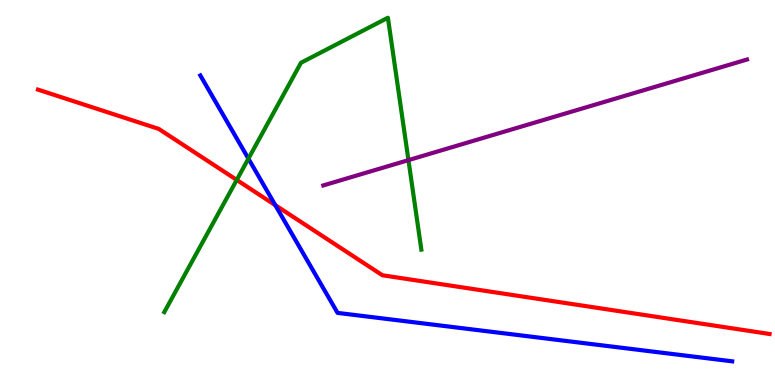[{'lines': ['blue', 'red'], 'intersections': [{'x': 3.55, 'y': 4.67}]}, {'lines': ['green', 'red'], 'intersections': [{'x': 3.05, 'y': 5.33}]}, {'lines': ['purple', 'red'], 'intersections': []}, {'lines': ['blue', 'green'], 'intersections': [{'x': 3.21, 'y': 5.88}]}, {'lines': ['blue', 'purple'], 'intersections': []}, {'lines': ['green', 'purple'], 'intersections': [{'x': 5.27, 'y': 5.84}]}]